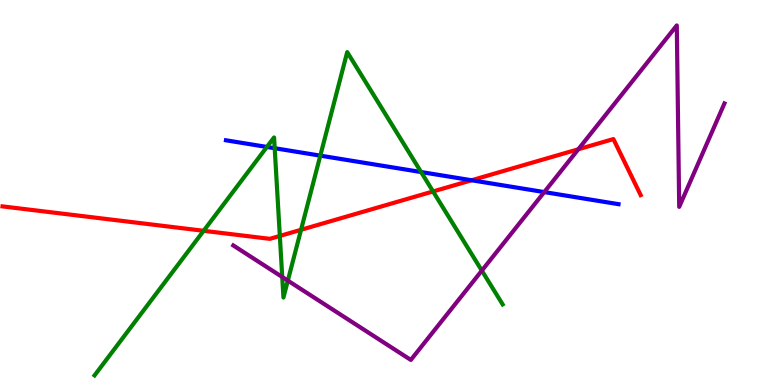[{'lines': ['blue', 'red'], 'intersections': [{'x': 6.08, 'y': 5.32}]}, {'lines': ['green', 'red'], 'intersections': [{'x': 2.63, 'y': 4.01}, {'x': 3.61, 'y': 3.87}, {'x': 3.88, 'y': 4.03}, {'x': 5.59, 'y': 5.03}]}, {'lines': ['purple', 'red'], 'intersections': [{'x': 7.46, 'y': 6.12}]}, {'lines': ['blue', 'green'], 'intersections': [{'x': 3.44, 'y': 6.18}, {'x': 3.54, 'y': 6.15}, {'x': 4.13, 'y': 5.96}, {'x': 5.43, 'y': 5.53}]}, {'lines': ['blue', 'purple'], 'intersections': [{'x': 7.02, 'y': 5.01}]}, {'lines': ['green', 'purple'], 'intersections': [{'x': 3.64, 'y': 2.81}, {'x': 3.71, 'y': 2.71}, {'x': 6.22, 'y': 2.97}]}]